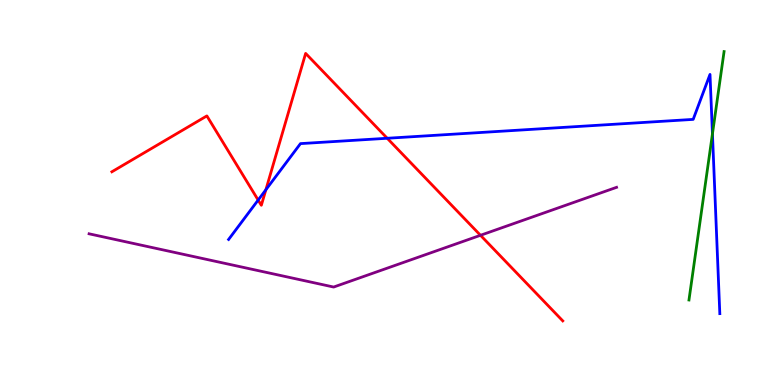[{'lines': ['blue', 'red'], 'intersections': [{'x': 3.33, 'y': 4.8}, {'x': 3.43, 'y': 5.07}, {'x': 5.0, 'y': 6.41}]}, {'lines': ['green', 'red'], 'intersections': []}, {'lines': ['purple', 'red'], 'intersections': [{'x': 6.2, 'y': 3.89}]}, {'lines': ['blue', 'green'], 'intersections': [{'x': 9.19, 'y': 6.52}]}, {'lines': ['blue', 'purple'], 'intersections': []}, {'lines': ['green', 'purple'], 'intersections': []}]